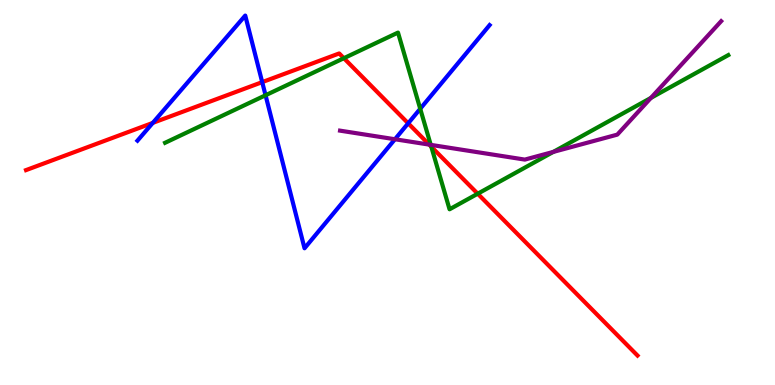[{'lines': ['blue', 'red'], 'intersections': [{'x': 1.97, 'y': 6.81}, {'x': 3.38, 'y': 7.87}, {'x': 5.27, 'y': 6.8}]}, {'lines': ['green', 'red'], 'intersections': [{'x': 4.44, 'y': 8.49}, {'x': 5.57, 'y': 6.19}, {'x': 6.16, 'y': 4.97}]}, {'lines': ['purple', 'red'], 'intersections': [{'x': 5.54, 'y': 6.24}]}, {'lines': ['blue', 'green'], 'intersections': [{'x': 3.43, 'y': 7.53}, {'x': 5.42, 'y': 7.17}]}, {'lines': ['blue', 'purple'], 'intersections': [{'x': 5.1, 'y': 6.38}]}, {'lines': ['green', 'purple'], 'intersections': [{'x': 5.56, 'y': 6.24}, {'x': 7.14, 'y': 6.05}, {'x': 8.4, 'y': 7.46}]}]